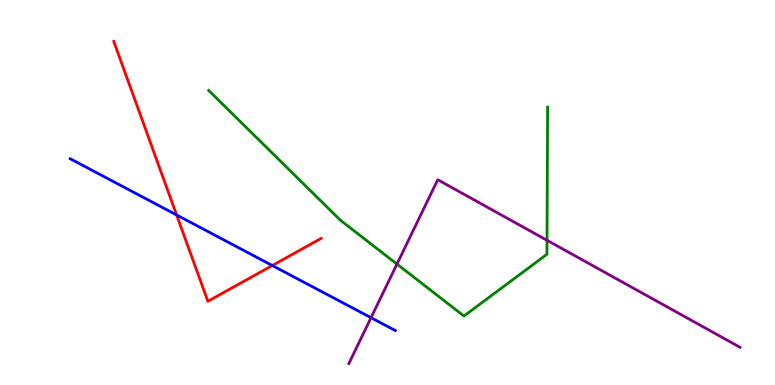[{'lines': ['blue', 'red'], 'intersections': [{'x': 2.28, 'y': 4.42}, {'x': 3.51, 'y': 3.1}]}, {'lines': ['green', 'red'], 'intersections': []}, {'lines': ['purple', 'red'], 'intersections': []}, {'lines': ['blue', 'green'], 'intersections': []}, {'lines': ['blue', 'purple'], 'intersections': [{'x': 4.79, 'y': 1.75}]}, {'lines': ['green', 'purple'], 'intersections': [{'x': 5.12, 'y': 3.14}, {'x': 7.06, 'y': 3.76}]}]